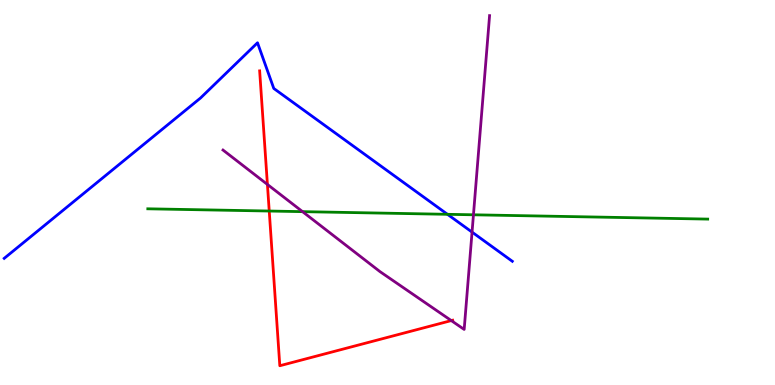[{'lines': ['blue', 'red'], 'intersections': []}, {'lines': ['green', 'red'], 'intersections': [{'x': 3.47, 'y': 4.52}]}, {'lines': ['purple', 'red'], 'intersections': [{'x': 3.45, 'y': 5.21}, {'x': 5.82, 'y': 1.67}]}, {'lines': ['blue', 'green'], 'intersections': [{'x': 5.77, 'y': 4.43}]}, {'lines': ['blue', 'purple'], 'intersections': [{'x': 6.09, 'y': 3.97}]}, {'lines': ['green', 'purple'], 'intersections': [{'x': 3.9, 'y': 4.5}, {'x': 6.11, 'y': 4.42}]}]